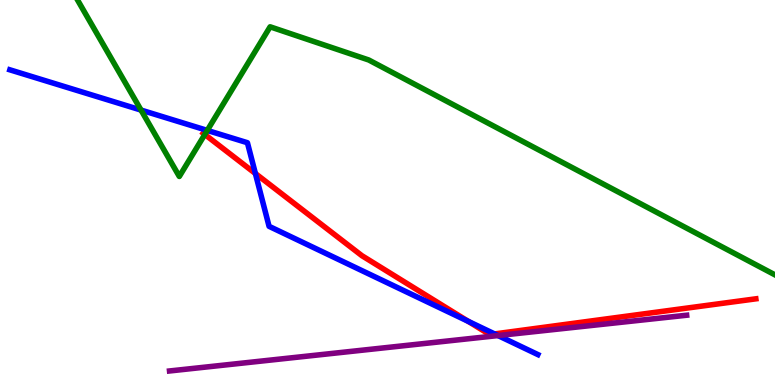[{'lines': ['blue', 'red'], 'intersections': [{'x': 3.3, 'y': 5.49}, {'x': 6.04, 'y': 1.65}, {'x': 6.38, 'y': 1.33}]}, {'lines': ['green', 'red'], 'intersections': [{'x': 2.64, 'y': 6.51}]}, {'lines': ['purple', 'red'], 'intersections': []}, {'lines': ['blue', 'green'], 'intersections': [{'x': 1.82, 'y': 7.14}, {'x': 2.67, 'y': 6.61}]}, {'lines': ['blue', 'purple'], 'intersections': [{'x': 6.43, 'y': 1.28}]}, {'lines': ['green', 'purple'], 'intersections': []}]